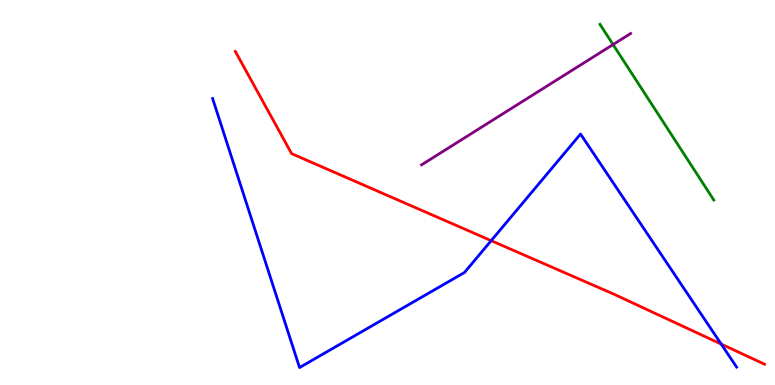[{'lines': ['blue', 'red'], 'intersections': [{'x': 6.34, 'y': 3.75}, {'x': 9.31, 'y': 1.06}]}, {'lines': ['green', 'red'], 'intersections': []}, {'lines': ['purple', 'red'], 'intersections': []}, {'lines': ['blue', 'green'], 'intersections': []}, {'lines': ['blue', 'purple'], 'intersections': []}, {'lines': ['green', 'purple'], 'intersections': [{'x': 7.91, 'y': 8.84}]}]